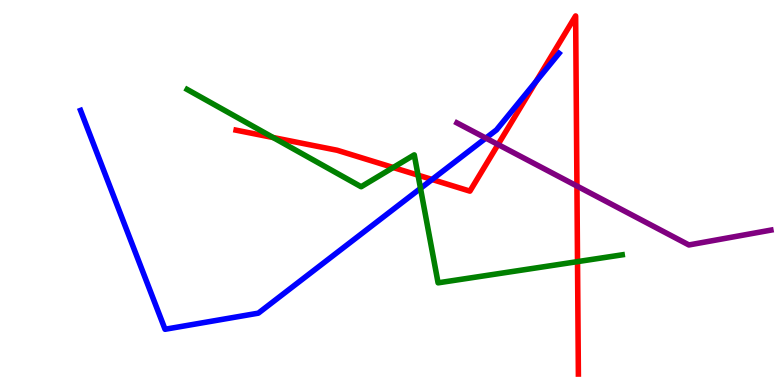[{'lines': ['blue', 'red'], 'intersections': [{'x': 5.58, 'y': 5.34}, {'x': 6.92, 'y': 7.89}]}, {'lines': ['green', 'red'], 'intersections': [{'x': 3.52, 'y': 6.43}, {'x': 5.07, 'y': 5.65}, {'x': 5.39, 'y': 5.45}, {'x': 7.45, 'y': 3.2}]}, {'lines': ['purple', 'red'], 'intersections': [{'x': 6.43, 'y': 6.25}, {'x': 7.44, 'y': 5.17}]}, {'lines': ['blue', 'green'], 'intersections': [{'x': 5.43, 'y': 5.11}]}, {'lines': ['blue', 'purple'], 'intersections': [{'x': 6.27, 'y': 6.41}]}, {'lines': ['green', 'purple'], 'intersections': []}]